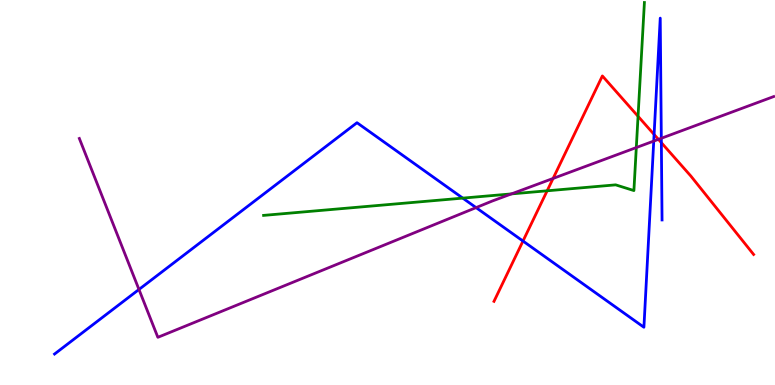[{'lines': ['blue', 'red'], 'intersections': [{'x': 6.75, 'y': 3.74}, {'x': 8.44, 'y': 6.51}, {'x': 8.53, 'y': 6.29}]}, {'lines': ['green', 'red'], 'intersections': [{'x': 7.06, 'y': 5.04}, {'x': 8.23, 'y': 6.98}]}, {'lines': ['purple', 'red'], 'intersections': [{'x': 7.14, 'y': 5.37}, {'x': 8.5, 'y': 6.38}]}, {'lines': ['blue', 'green'], 'intersections': [{'x': 5.97, 'y': 4.85}]}, {'lines': ['blue', 'purple'], 'intersections': [{'x': 1.79, 'y': 2.48}, {'x': 6.14, 'y': 4.61}, {'x': 8.44, 'y': 6.34}, {'x': 8.53, 'y': 6.41}]}, {'lines': ['green', 'purple'], 'intersections': [{'x': 6.6, 'y': 4.96}, {'x': 8.21, 'y': 6.17}]}]